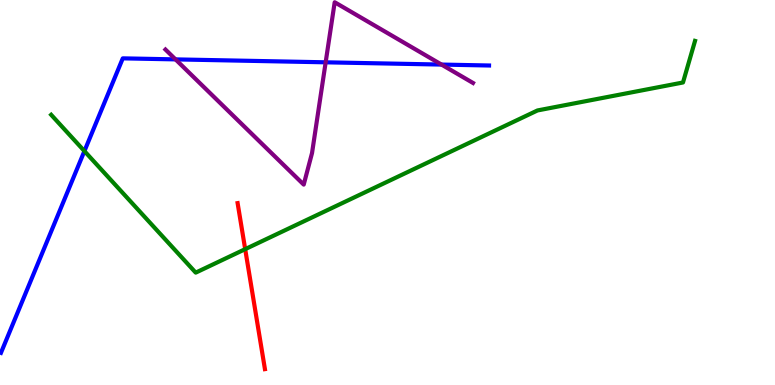[{'lines': ['blue', 'red'], 'intersections': []}, {'lines': ['green', 'red'], 'intersections': [{'x': 3.16, 'y': 3.53}]}, {'lines': ['purple', 'red'], 'intersections': []}, {'lines': ['blue', 'green'], 'intersections': [{'x': 1.09, 'y': 6.08}]}, {'lines': ['blue', 'purple'], 'intersections': [{'x': 2.26, 'y': 8.46}, {'x': 4.2, 'y': 8.38}, {'x': 5.7, 'y': 8.32}]}, {'lines': ['green', 'purple'], 'intersections': []}]